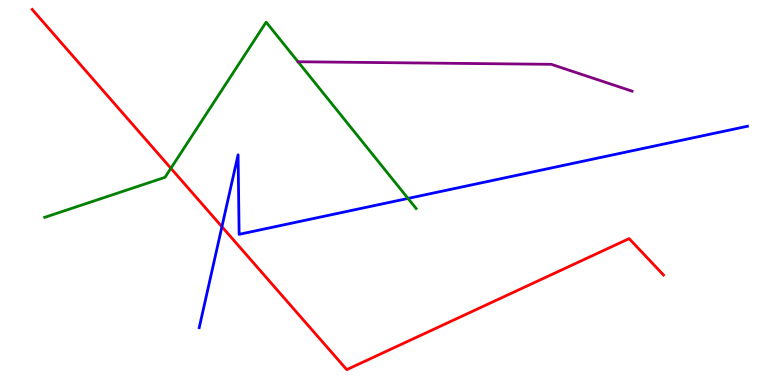[{'lines': ['blue', 'red'], 'intersections': [{'x': 2.86, 'y': 4.11}]}, {'lines': ['green', 'red'], 'intersections': [{'x': 2.21, 'y': 5.63}]}, {'lines': ['purple', 'red'], 'intersections': []}, {'lines': ['blue', 'green'], 'intersections': [{'x': 5.26, 'y': 4.85}]}, {'lines': ['blue', 'purple'], 'intersections': []}, {'lines': ['green', 'purple'], 'intersections': []}]